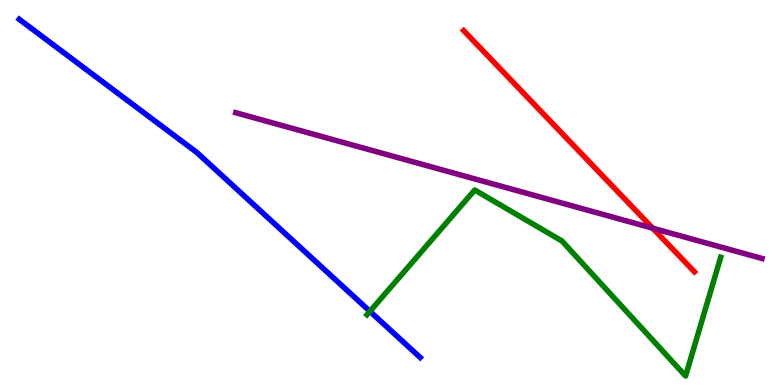[{'lines': ['blue', 'red'], 'intersections': []}, {'lines': ['green', 'red'], 'intersections': []}, {'lines': ['purple', 'red'], 'intersections': [{'x': 8.42, 'y': 4.07}]}, {'lines': ['blue', 'green'], 'intersections': [{'x': 4.77, 'y': 1.91}]}, {'lines': ['blue', 'purple'], 'intersections': []}, {'lines': ['green', 'purple'], 'intersections': []}]